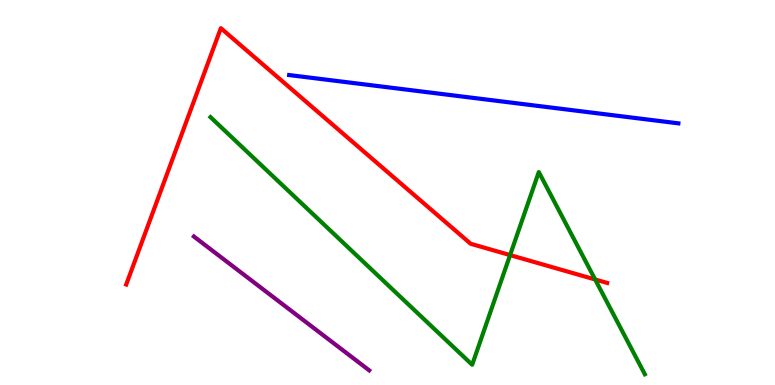[{'lines': ['blue', 'red'], 'intersections': []}, {'lines': ['green', 'red'], 'intersections': [{'x': 6.58, 'y': 3.37}, {'x': 7.68, 'y': 2.74}]}, {'lines': ['purple', 'red'], 'intersections': []}, {'lines': ['blue', 'green'], 'intersections': []}, {'lines': ['blue', 'purple'], 'intersections': []}, {'lines': ['green', 'purple'], 'intersections': []}]